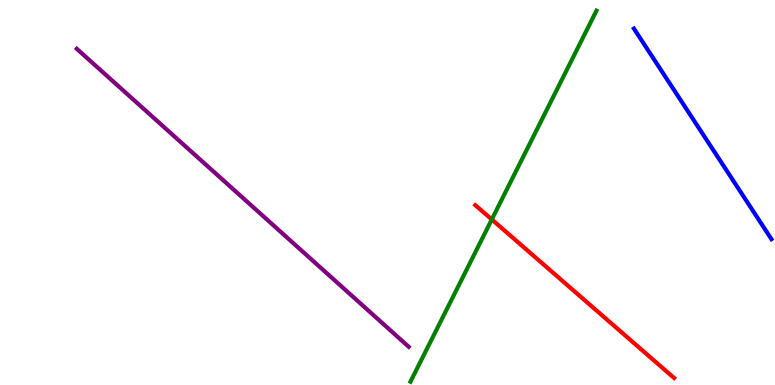[{'lines': ['blue', 'red'], 'intersections': []}, {'lines': ['green', 'red'], 'intersections': [{'x': 6.35, 'y': 4.3}]}, {'lines': ['purple', 'red'], 'intersections': []}, {'lines': ['blue', 'green'], 'intersections': []}, {'lines': ['blue', 'purple'], 'intersections': []}, {'lines': ['green', 'purple'], 'intersections': []}]